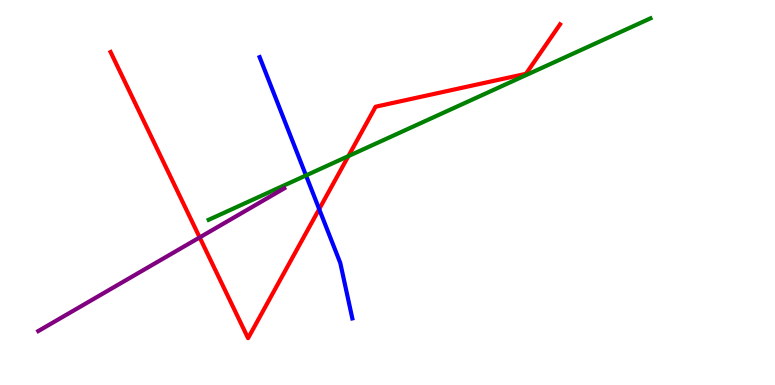[{'lines': ['blue', 'red'], 'intersections': [{'x': 4.12, 'y': 4.57}]}, {'lines': ['green', 'red'], 'intersections': [{'x': 4.5, 'y': 5.95}]}, {'lines': ['purple', 'red'], 'intersections': [{'x': 2.58, 'y': 3.83}]}, {'lines': ['blue', 'green'], 'intersections': [{'x': 3.95, 'y': 5.44}]}, {'lines': ['blue', 'purple'], 'intersections': []}, {'lines': ['green', 'purple'], 'intersections': []}]